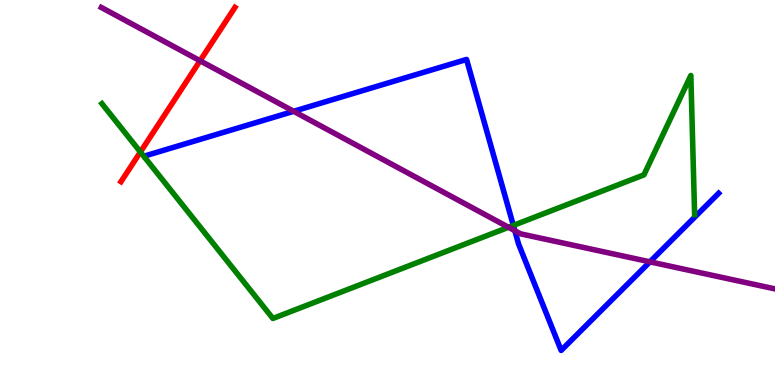[{'lines': ['blue', 'red'], 'intersections': []}, {'lines': ['green', 'red'], 'intersections': [{'x': 1.81, 'y': 6.05}]}, {'lines': ['purple', 'red'], 'intersections': [{'x': 2.58, 'y': 8.42}]}, {'lines': ['blue', 'green'], 'intersections': [{'x': 6.62, 'y': 4.15}]}, {'lines': ['blue', 'purple'], 'intersections': [{'x': 3.79, 'y': 7.11}, {'x': 6.64, 'y': 4.01}, {'x': 8.39, 'y': 3.2}]}, {'lines': ['green', 'purple'], 'intersections': [{'x': 6.56, 'y': 4.1}]}]